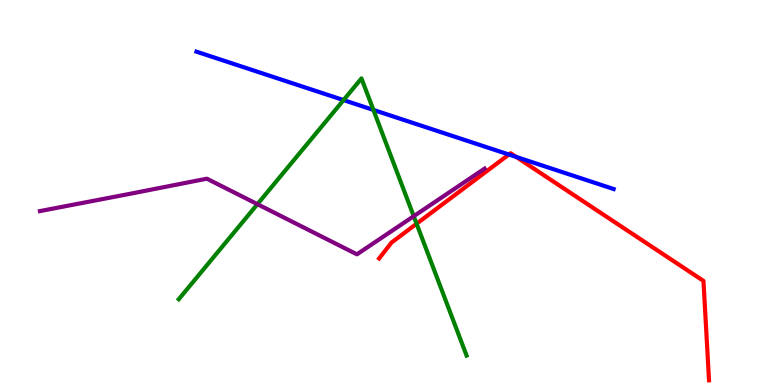[{'lines': ['blue', 'red'], 'intersections': [{'x': 6.57, 'y': 5.99}, {'x': 6.66, 'y': 5.92}]}, {'lines': ['green', 'red'], 'intersections': [{'x': 5.38, 'y': 4.19}]}, {'lines': ['purple', 'red'], 'intersections': []}, {'lines': ['blue', 'green'], 'intersections': [{'x': 4.43, 'y': 7.4}, {'x': 4.82, 'y': 7.14}]}, {'lines': ['blue', 'purple'], 'intersections': []}, {'lines': ['green', 'purple'], 'intersections': [{'x': 3.32, 'y': 4.7}, {'x': 5.34, 'y': 4.38}]}]